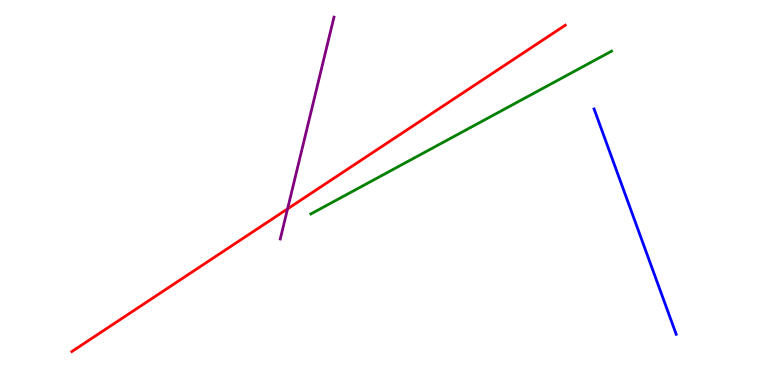[{'lines': ['blue', 'red'], 'intersections': []}, {'lines': ['green', 'red'], 'intersections': []}, {'lines': ['purple', 'red'], 'intersections': [{'x': 3.71, 'y': 4.57}]}, {'lines': ['blue', 'green'], 'intersections': []}, {'lines': ['blue', 'purple'], 'intersections': []}, {'lines': ['green', 'purple'], 'intersections': []}]